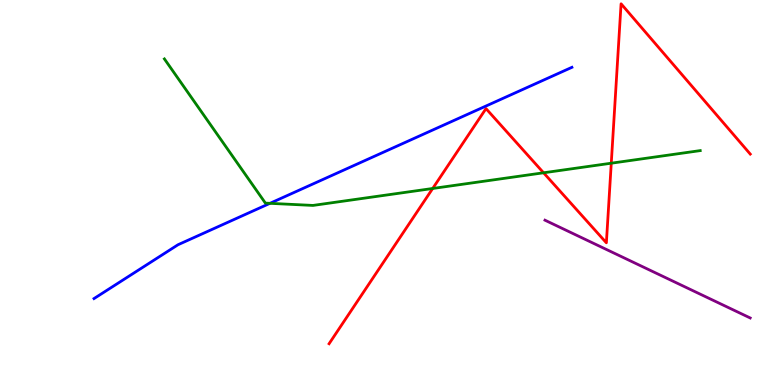[{'lines': ['blue', 'red'], 'intersections': []}, {'lines': ['green', 'red'], 'intersections': [{'x': 5.58, 'y': 5.1}, {'x': 7.01, 'y': 5.51}, {'x': 7.89, 'y': 5.76}]}, {'lines': ['purple', 'red'], 'intersections': []}, {'lines': ['blue', 'green'], 'intersections': [{'x': 3.48, 'y': 4.72}]}, {'lines': ['blue', 'purple'], 'intersections': []}, {'lines': ['green', 'purple'], 'intersections': []}]